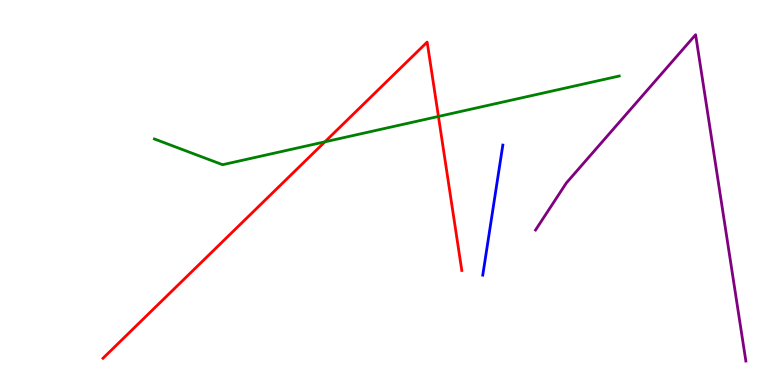[{'lines': ['blue', 'red'], 'intersections': []}, {'lines': ['green', 'red'], 'intersections': [{'x': 4.19, 'y': 6.32}, {'x': 5.66, 'y': 6.98}]}, {'lines': ['purple', 'red'], 'intersections': []}, {'lines': ['blue', 'green'], 'intersections': []}, {'lines': ['blue', 'purple'], 'intersections': []}, {'lines': ['green', 'purple'], 'intersections': []}]